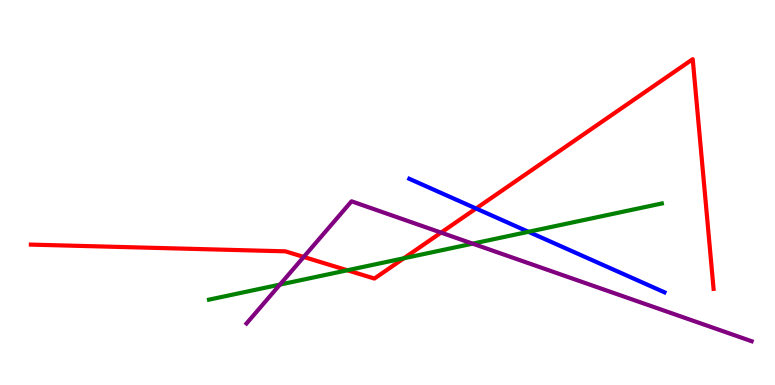[{'lines': ['blue', 'red'], 'intersections': [{'x': 6.14, 'y': 4.58}]}, {'lines': ['green', 'red'], 'intersections': [{'x': 4.48, 'y': 2.98}, {'x': 5.21, 'y': 3.29}]}, {'lines': ['purple', 'red'], 'intersections': [{'x': 3.92, 'y': 3.33}, {'x': 5.69, 'y': 3.96}]}, {'lines': ['blue', 'green'], 'intersections': [{'x': 6.82, 'y': 3.98}]}, {'lines': ['blue', 'purple'], 'intersections': []}, {'lines': ['green', 'purple'], 'intersections': [{'x': 3.61, 'y': 2.61}, {'x': 6.1, 'y': 3.67}]}]